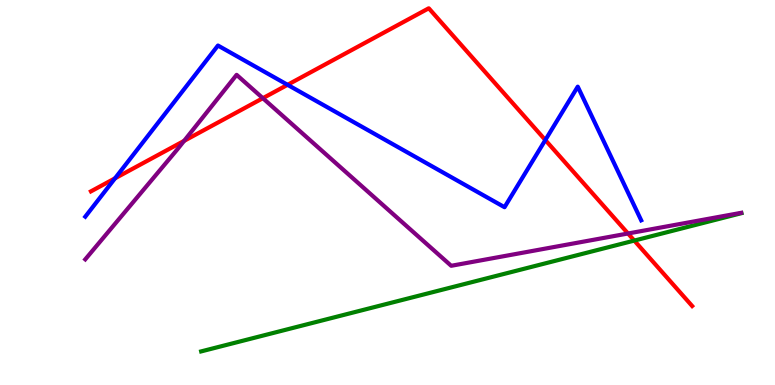[{'lines': ['blue', 'red'], 'intersections': [{'x': 1.48, 'y': 5.37}, {'x': 3.71, 'y': 7.8}, {'x': 7.04, 'y': 6.36}]}, {'lines': ['green', 'red'], 'intersections': [{'x': 8.18, 'y': 3.75}]}, {'lines': ['purple', 'red'], 'intersections': [{'x': 2.38, 'y': 6.34}, {'x': 3.39, 'y': 7.45}, {'x': 8.1, 'y': 3.94}]}, {'lines': ['blue', 'green'], 'intersections': []}, {'lines': ['blue', 'purple'], 'intersections': []}, {'lines': ['green', 'purple'], 'intersections': []}]